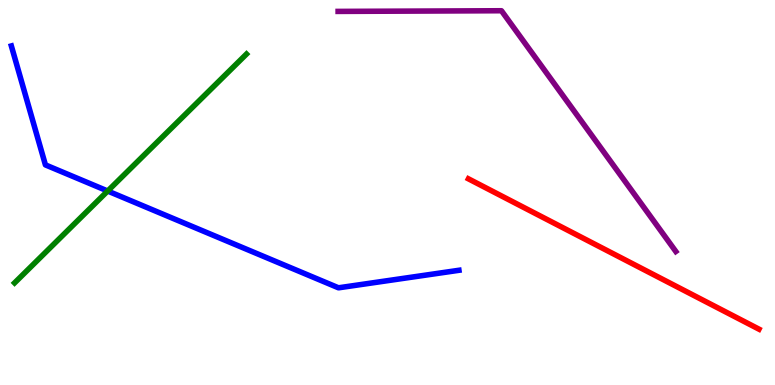[{'lines': ['blue', 'red'], 'intersections': []}, {'lines': ['green', 'red'], 'intersections': []}, {'lines': ['purple', 'red'], 'intersections': []}, {'lines': ['blue', 'green'], 'intersections': [{'x': 1.39, 'y': 5.04}]}, {'lines': ['blue', 'purple'], 'intersections': []}, {'lines': ['green', 'purple'], 'intersections': []}]